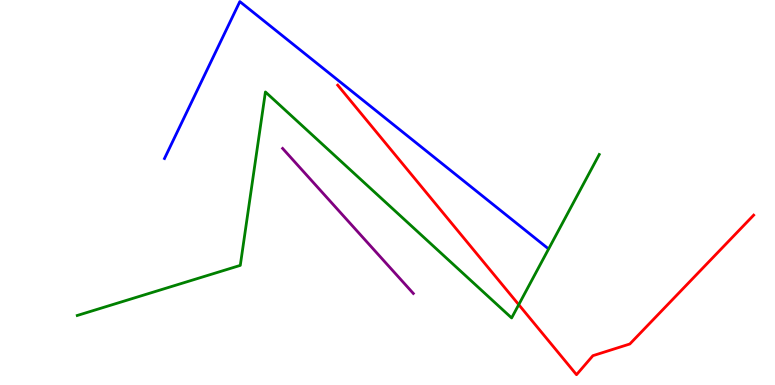[{'lines': ['blue', 'red'], 'intersections': []}, {'lines': ['green', 'red'], 'intersections': [{'x': 6.69, 'y': 2.09}]}, {'lines': ['purple', 'red'], 'intersections': []}, {'lines': ['blue', 'green'], 'intersections': []}, {'lines': ['blue', 'purple'], 'intersections': []}, {'lines': ['green', 'purple'], 'intersections': []}]